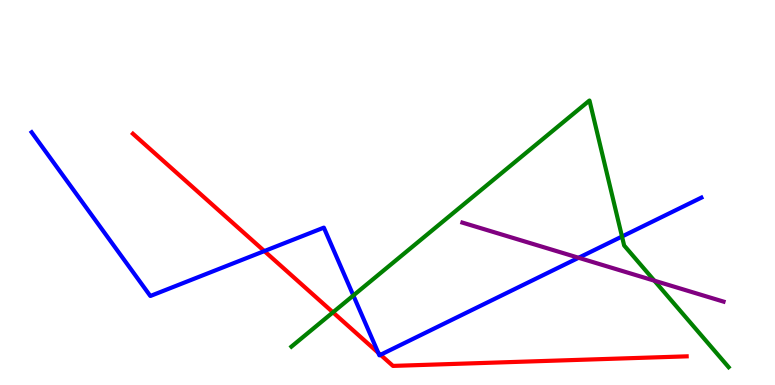[{'lines': ['blue', 'red'], 'intersections': [{'x': 3.41, 'y': 3.48}, {'x': 4.88, 'y': 0.837}, {'x': 4.91, 'y': 0.785}]}, {'lines': ['green', 'red'], 'intersections': [{'x': 4.3, 'y': 1.89}]}, {'lines': ['purple', 'red'], 'intersections': []}, {'lines': ['blue', 'green'], 'intersections': [{'x': 4.56, 'y': 2.32}, {'x': 8.03, 'y': 3.86}]}, {'lines': ['blue', 'purple'], 'intersections': [{'x': 7.47, 'y': 3.3}]}, {'lines': ['green', 'purple'], 'intersections': [{'x': 8.44, 'y': 2.71}]}]